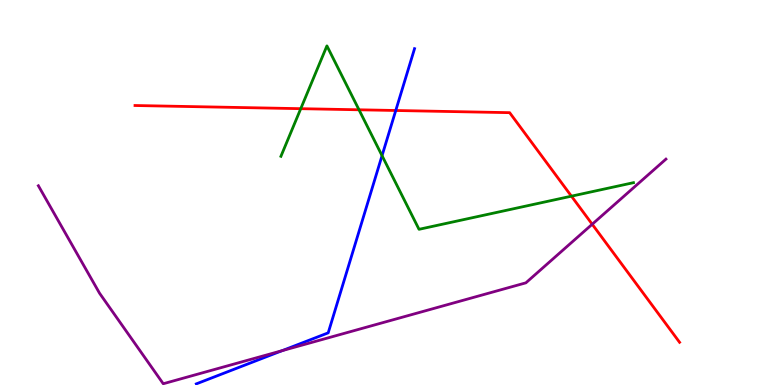[{'lines': ['blue', 'red'], 'intersections': [{'x': 5.11, 'y': 7.13}]}, {'lines': ['green', 'red'], 'intersections': [{'x': 3.88, 'y': 7.18}, {'x': 4.63, 'y': 7.15}, {'x': 7.37, 'y': 4.9}]}, {'lines': ['purple', 'red'], 'intersections': [{'x': 7.64, 'y': 4.18}]}, {'lines': ['blue', 'green'], 'intersections': [{'x': 4.93, 'y': 5.96}]}, {'lines': ['blue', 'purple'], 'intersections': [{'x': 3.64, 'y': 0.893}]}, {'lines': ['green', 'purple'], 'intersections': []}]